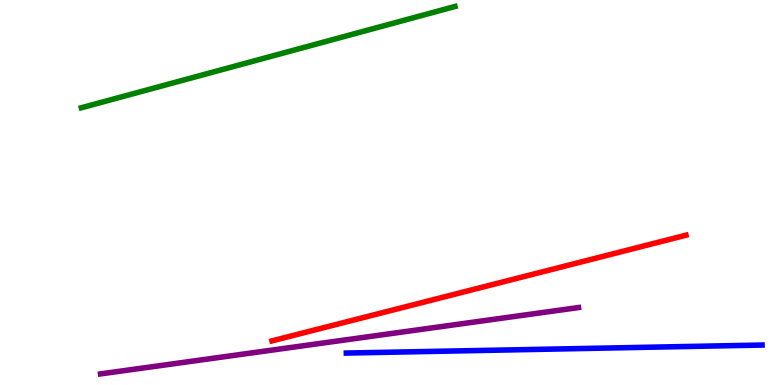[{'lines': ['blue', 'red'], 'intersections': []}, {'lines': ['green', 'red'], 'intersections': []}, {'lines': ['purple', 'red'], 'intersections': []}, {'lines': ['blue', 'green'], 'intersections': []}, {'lines': ['blue', 'purple'], 'intersections': []}, {'lines': ['green', 'purple'], 'intersections': []}]